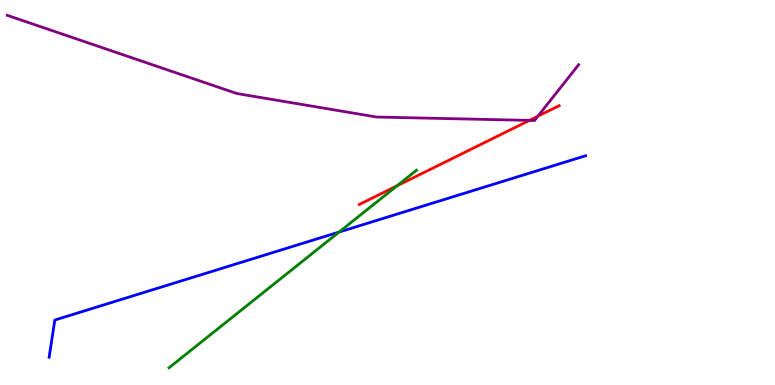[{'lines': ['blue', 'red'], 'intersections': []}, {'lines': ['green', 'red'], 'intersections': [{'x': 5.12, 'y': 5.17}]}, {'lines': ['purple', 'red'], 'intersections': [{'x': 6.83, 'y': 6.87}, {'x': 6.94, 'y': 6.98}]}, {'lines': ['blue', 'green'], 'intersections': [{'x': 4.38, 'y': 3.97}]}, {'lines': ['blue', 'purple'], 'intersections': []}, {'lines': ['green', 'purple'], 'intersections': []}]